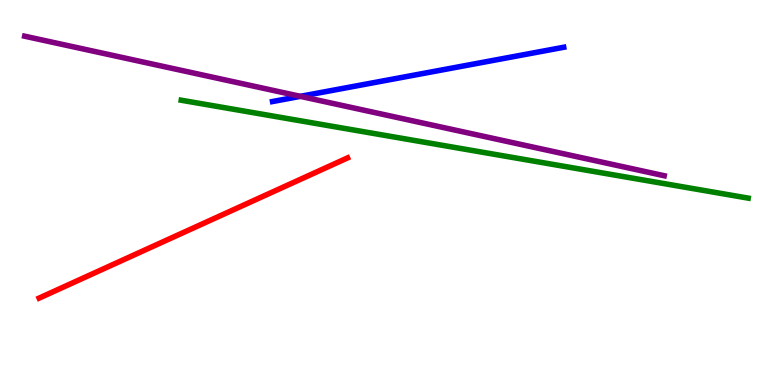[{'lines': ['blue', 'red'], 'intersections': []}, {'lines': ['green', 'red'], 'intersections': []}, {'lines': ['purple', 'red'], 'intersections': []}, {'lines': ['blue', 'green'], 'intersections': []}, {'lines': ['blue', 'purple'], 'intersections': [{'x': 3.88, 'y': 7.5}]}, {'lines': ['green', 'purple'], 'intersections': []}]